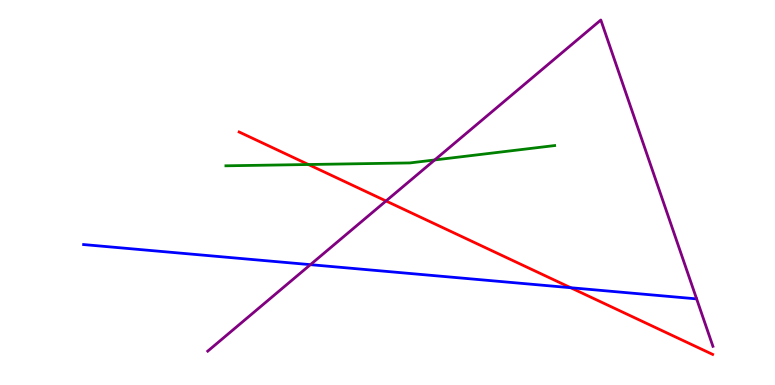[{'lines': ['blue', 'red'], 'intersections': [{'x': 7.36, 'y': 2.53}]}, {'lines': ['green', 'red'], 'intersections': [{'x': 3.98, 'y': 5.73}]}, {'lines': ['purple', 'red'], 'intersections': [{'x': 4.98, 'y': 4.78}]}, {'lines': ['blue', 'green'], 'intersections': []}, {'lines': ['blue', 'purple'], 'intersections': [{'x': 4.01, 'y': 3.13}]}, {'lines': ['green', 'purple'], 'intersections': [{'x': 5.61, 'y': 5.85}]}]